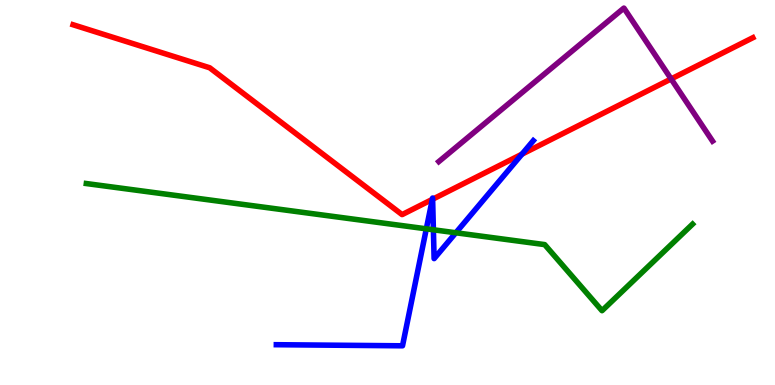[{'lines': ['blue', 'red'], 'intersections': [{'x': 5.58, 'y': 4.82}, {'x': 5.58, 'y': 4.83}, {'x': 6.73, 'y': 6.0}]}, {'lines': ['green', 'red'], 'intersections': []}, {'lines': ['purple', 'red'], 'intersections': [{'x': 8.66, 'y': 7.95}]}, {'lines': ['blue', 'green'], 'intersections': [{'x': 5.5, 'y': 4.06}, {'x': 5.59, 'y': 4.03}, {'x': 5.88, 'y': 3.95}]}, {'lines': ['blue', 'purple'], 'intersections': []}, {'lines': ['green', 'purple'], 'intersections': []}]